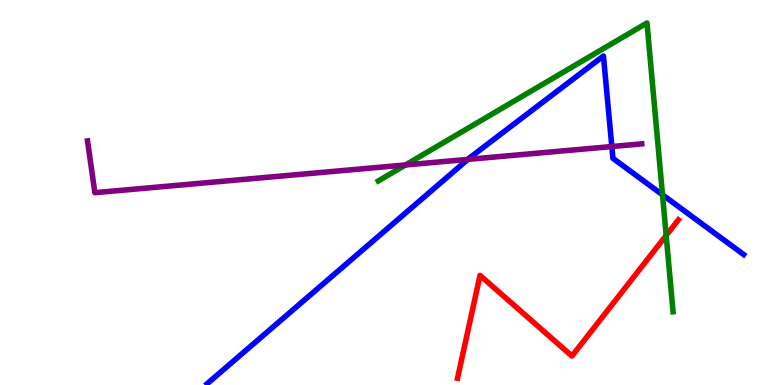[{'lines': ['blue', 'red'], 'intersections': []}, {'lines': ['green', 'red'], 'intersections': [{'x': 8.6, 'y': 3.88}]}, {'lines': ['purple', 'red'], 'intersections': []}, {'lines': ['blue', 'green'], 'intersections': [{'x': 8.55, 'y': 4.94}]}, {'lines': ['blue', 'purple'], 'intersections': [{'x': 6.04, 'y': 5.86}, {'x': 7.89, 'y': 6.19}]}, {'lines': ['green', 'purple'], 'intersections': [{'x': 5.23, 'y': 5.72}]}]